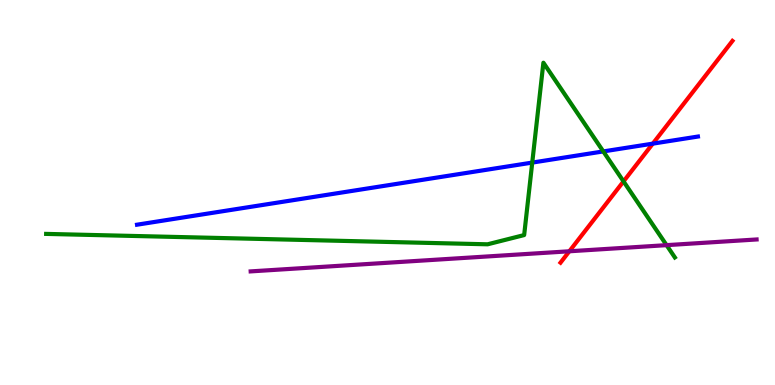[{'lines': ['blue', 'red'], 'intersections': [{'x': 8.42, 'y': 6.27}]}, {'lines': ['green', 'red'], 'intersections': [{'x': 8.05, 'y': 5.29}]}, {'lines': ['purple', 'red'], 'intersections': [{'x': 7.35, 'y': 3.47}]}, {'lines': ['blue', 'green'], 'intersections': [{'x': 6.87, 'y': 5.78}, {'x': 7.78, 'y': 6.07}]}, {'lines': ['blue', 'purple'], 'intersections': []}, {'lines': ['green', 'purple'], 'intersections': [{'x': 8.6, 'y': 3.63}]}]